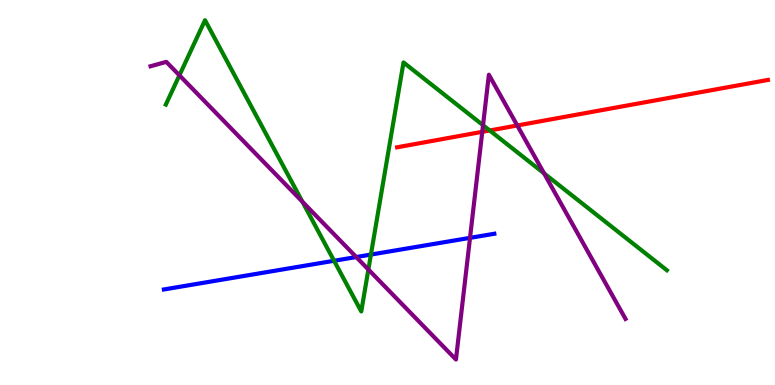[{'lines': ['blue', 'red'], 'intersections': []}, {'lines': ['green', 'red'], 'intersections': [{'x': 6.32, 'y': 6.61}]}, {'lines': ['purple', 'red'], 'intersections': [{'x': 6.22, 'y': 6.58}, {'x': 6.67, 'y': 6.74}]}, {'lines': ['blue', 'green'], 'intersections': [{'x': 4.31, 'y': 3.23}, {'x': 4.79, 'y': 3.39}]}, {'lines': ['blue', 'purple'], 'intersections': [{'x': 4.6, 'y': 3.32}, {'x': 6.06, 'y': 3.82}]}, {'lines': ['green', 'purple'], 'intersections': [{'x': 2.32, 'y': 8.04}, {'x': 3.9, 'y': 4.76}, {'x': 4.75, 'y': 3.0}, {'x': 6.23, 'y': 6.75}, {'x': 7.02, 'y': 5.5}]}]